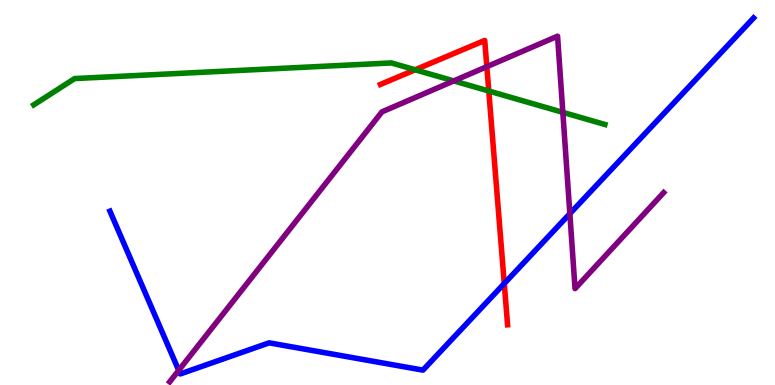[{'lines': ['blue', 'red'], 'intersections': [{'x': 6.51, 'y': 2.64}]}, {'lines': ['green', 'red'], 'intersections': [{'x': 5.36, 'y': 8.19}, {'x': 6.31, 'y': 7.64}]}, {'lines': ['purple', 'red'], 'intersections': [{'x': 6.28, 'y': 8.27}]}, {'lines': ['blue', 'green'], 'intersections': []}, {'lines': ['blue', 'purple'], 'intersections': [{'x': 2.31, 'y': 0.38}, {'x': 7.35, 'y': 4.45}]}, {'lines': ['green', 'purple'], 'intersections': [{'x': 5.86, 'y': 7.9}, {'x': 7.26, 'y': 7.08}]}]